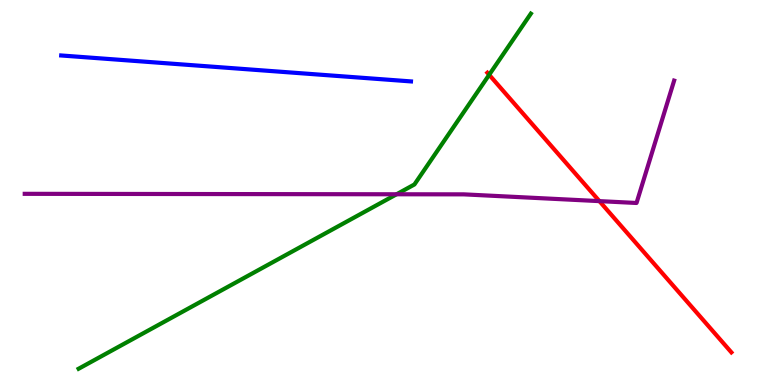[{'lines': ['blue', 'red'], 'intersections': []}, {'lines': ['green', 'red'], 'intersections': [{'x': 6.31, 'y': 8.06}]}, {'lines': ['purple', 'red'], 'intersections': [{'x': 7.73, 'y': 4.78}]}, {'lines': ['blue', 'green'], 'intersections': []}, {'lines': ['blue', 'purple'], 'intersections': []}, {'lines': ['green', 'purple'], 'intersections': [{'x': 5.12, 'y': 4.95}]}]